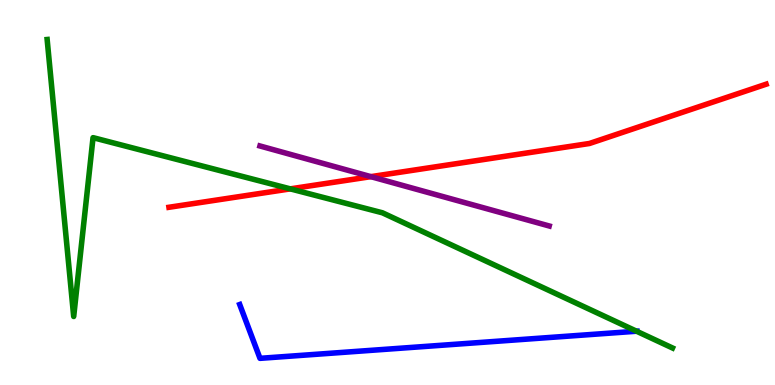[{'lines': ['blue', 'red'], 'intersections': []}, {'lines': ['green', 'red'], 'intersections': [{'x': 3.75, 'y': 5.09}]}, {'lines': ['purple', 'red'], 'intersections': [{'x': 4.79, 'y': 5.41}]}, {'lines': ['blue', 'green'], 'intersections': [{'x': 8.21, 'y': 1.4}]}, {'lines': ['blue', 'purple'], 'intersections': []}, {'lines': ['green', 'purple'], 'intersections': []}]